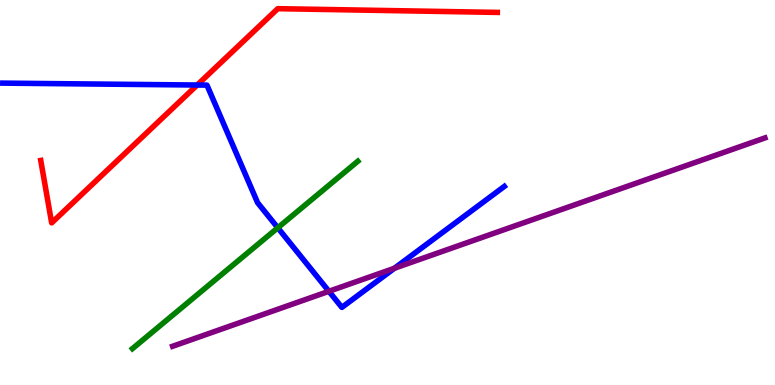[{'lines': ['blue', 'red'], 'intersections': [{'x': 2.54, 'y': 7.79}]}, {'lines': ['green', 'red'], 'intersections': []}, {'lines': ['purple', 'red'], 'intersections': []}, {'lines': ['blue', 'green'], 'intersections': [{'x': 3.58, 'y': 4.08}]}, {'lines': ['blue', 'purple'], 'intersections': [{'x': 4.24, 'y': 2.43}, {'x': 5.09, 'y': 3.03}]}, {'lines': ['green', 'purple'], 'intersections': []}]